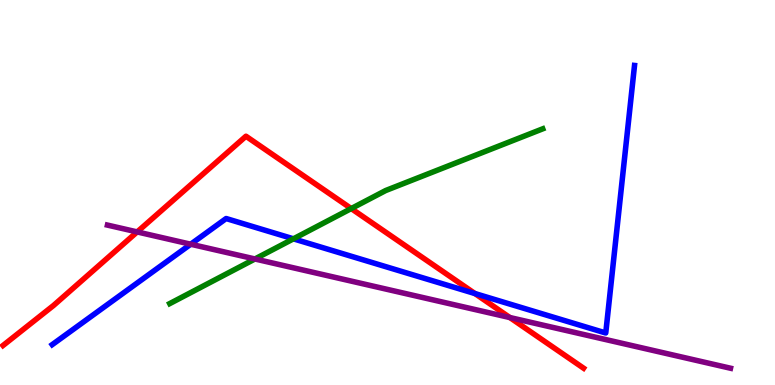[{'lines': ['blue', 'red'], 'intersections': [{'x': 6.13, 'y': 2.38}]}, {'lines': ['green', 'red'], 'intersections': [{'x': 4.53, 'y': 4.58}]}, {'lines': ['purple', 'red'], 'intersections': [{'x': 1.77, 'y': 3.98}, {'x': 6.58, 'y': 1.75}]}, {'lines': ['blue', 'green'], 'intersections': [{'x': 3.79, 'y': 3.8}]}, {'lines': ['blue', 'purple'], 'intersections': [{'x': 2.46, 'y': 3.66}]}, {'lines': ['green', 'purple'], 'intersections': [{'x': 3.29, 'y': 3.27}]}]